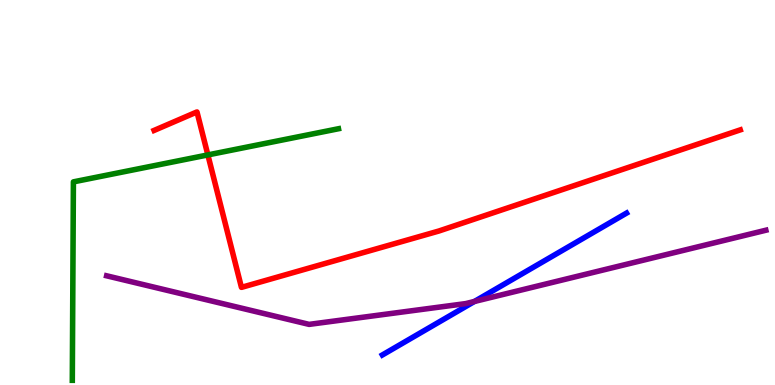[{'lines': ['blue', 'red'], 'intersections': []}, {'lines': ['green', 'red'], 'intersections': [{'x': 2.68, 'y': 5.98}]}, {'lines': ['purple', 'red'], 'intersections': []}, {'lines': ['blue', 'green'], 'intersections': []}, {'lines': ['blue', 'purple'], 'intersections': [{'x': 6.12, 'y': 2.17}]}, {'lines': ['green', 'purple'], 'intersections': []}]